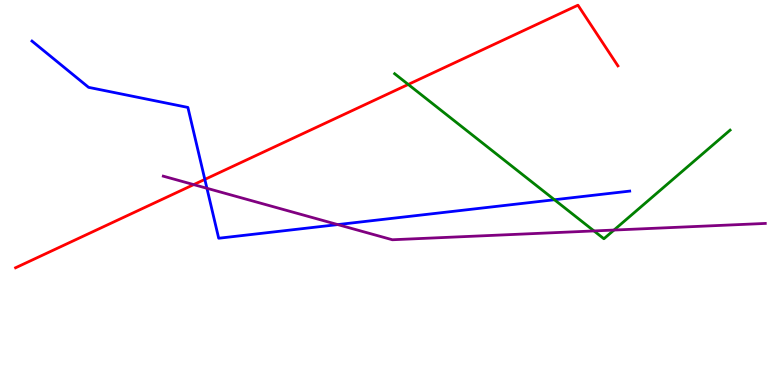[{'lines': ['blue', 'red'], 'intersections': [{'x': 2.64, 'y': 5.34}]}, {'lines': ['green', 'red'], 'intersections': [{'x': 5.27, 'y': 7.81}]}, {'lines': ['purple', 'red'], 'intersections': [{'x': 2.5, 'y': 5.2}]}, {'lines': ['blue', 'green'], 'intersections': [{'x': 7.15, 'y': 4.81}]}, {'lines': ['blue', 'purple'], 'intersections': [{'x': 2.67, 'y': 5.11}, {'x': 4.36, 'y': 4.17}]}, {'lines': ['green', 'purple'], 'intersections': [{'x': 7.66, 'y': 4.0}, {'x': 7.92, 'y': 4.02}]}]